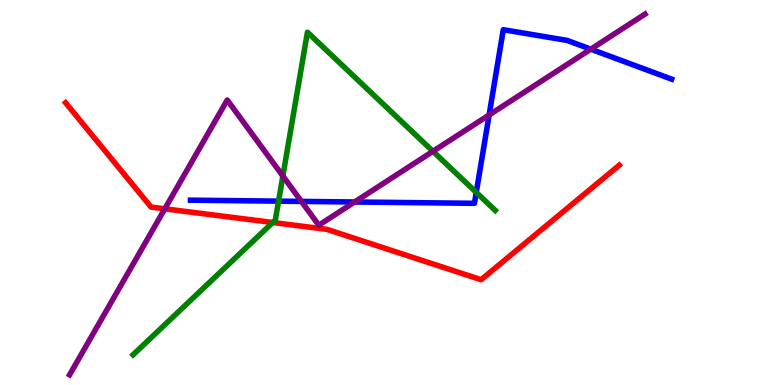[{'lines': ['blue', 'red'], 'intersections': []}, {'lines': ['green', 'red'], 'intersections': [{'x': 3.52, 'y': 4.22}]}, {'lines': ['purple', 'red'], 'intersections': [{'x': 2.13, 'y': 4.58}]}, {'lines': ['blue', 'green'], 'intersections': [{'x': 3.59, 'y': 4.78}, {'x': 6.15, 'y': 5.0}]}, {'lines': ['blue', 'purple'], 'intersections': [{'x': 3.89, 'y': 4.77}, {'x': 4.58, 'y': 4.75}, {'x': 6.31, 'y': 7.01}, {'x': 7.62, 'y': 8.72}]}, {'lines': ['green', 'purple'], 'intersections': [{'x': 3.65, 'y': 5.43}, {'x': 5.59, 'y': 6.07}]}]